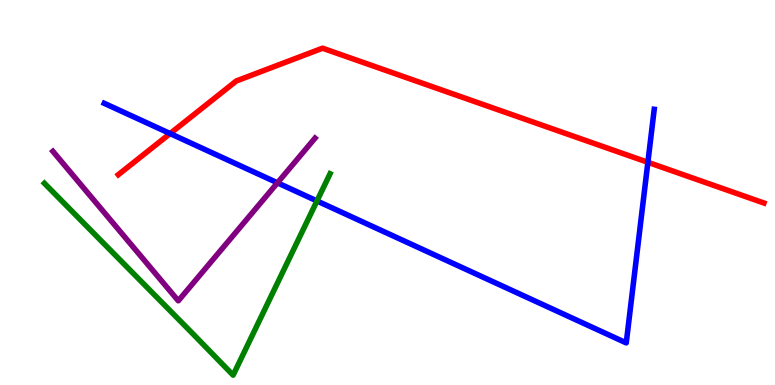[{'lines': ['blue', 'red'], 'intersections': [{'x': 2.19, 'y': 6.53}, {'x': 8.36, 'y': 5.78}]}, {'lines': ['green', 'red'], 'intersections': []}, {'lines': ['purple', 'red'], 'intersections': []}, {'lines': ['blue', 'green'], 'intersections': [{'x': 4.09, 'y': 4.78}]}, {'lines': ['blue', 'purple'], 'intersections': [{'x': 3.58, 'y': 5.25}]}, {'lines': ['green', 'purple'], 'intersections': []}]